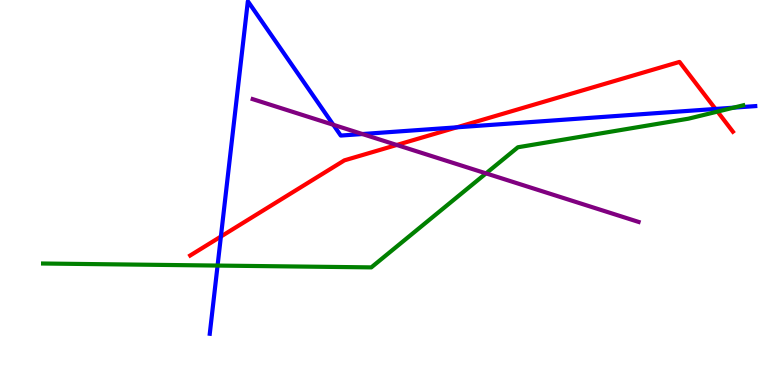[{'lines': ['blue', 'red'], 'intersections': [{'x': 2.85, 'y': 3.86}, {'x': 5.89, 'y': 6.69}, {'x': 9.23, 'y': 7.17}]}, {'lines': ['green', 'red'], 'intersections': [{'x': 9.26, 'y': 7.1}]}, {'lines': ['purple', 'red'], 'intersections': [{'x': 5.12, 'y': 6.23}]}, {'lines': ['blue', 'green'], 'intersections': [{'x': 2.81, 'y': 3.1}, {'x': 9.47, 'y': 7.2}]}, {'lines': ['blue', 'purple'], 'intersections': [{'x': 4.3, 'y': 6.76}, {'x': 4.68, 'y': 6.52}]}, {'lines': ['green', 'purple'], 'intersections': [{'x': 6.27, 'y': 5.5}]}]